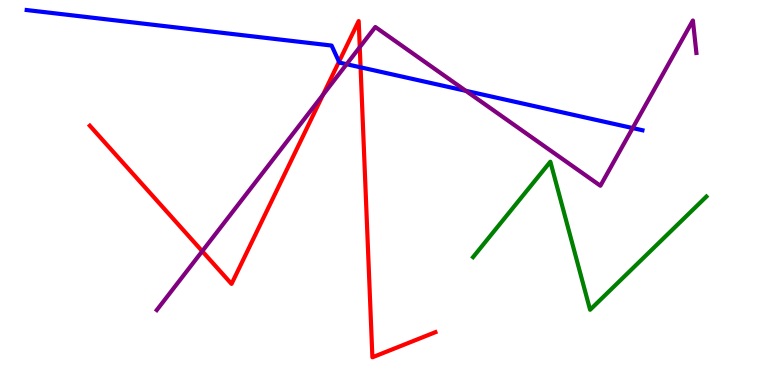[{'lines': ['blue', 'red'], 'intersections': [{'x': 4.37, 'y': 8.4}, {'x': 4.65, 'y': 8.25}]}, {'lines': ['green', 'red'], 'intersections': []}, {'lines': ['purple', 'red'], 'intersections': [{'x': 2.61, 'y': 3.48}, {'x': 4.17, 'y': 7.54}, {'x': 4.64, 'y': 8.77}]}, {'lines': ['blue', 'green'], 'intersections': []}, {'lines': ['blue', 'purple'], 'intersections': [{'x': 4.47, 'y': 8.33}, {'x': 6.01, 'y': 7.64}, {'x': 8.16, 'y': 6.67}]}, {'lines': ['green', 'purple'], 'intersections': []}]